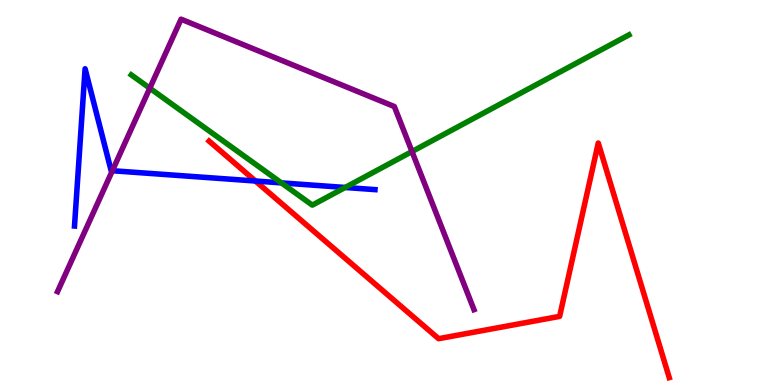[{'lines': ['blue', 'red'], 'intersections': [{'x': 3.3, 'y': 5.3}]}, {'lines': ['green', 'red'], 'intersections': []}, {'lines': ['purple', 'red'], 'intersections': []}, {'lines': ['blue', 'green'], 'intersections': [{'x': 3.63, 'y': 5.25}, {'x': 4.45, 'y': 5.13}]}, {'lines': ['blue', 'purple'], 'intersections': [{'x': 1.45, 'y': 5.57}]}, {'lines': ['green', 'purple'], 'intersections': [{'x': 1.93, 'y': 7.71}, {'x': 5.32, 'y': 6.06}]}]